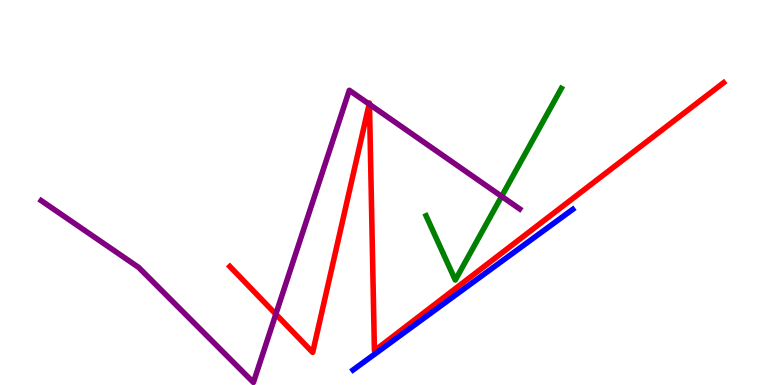[{'lines': ['blue', 'red'], 'intersections': []}, {'lines': ['green', 'red'], 'intersections': []}, {'lines': ['purple', 'red'], 'intersections': [{'x': 3.56, 'y': 1.84}, {'x': 4.76, 'y': 7.3}, {'x': 4.77, 'y': 7.29}]}, {'lines': ['blue', 'green'], 'intersections': []}, {'lines': ['blue', 'purple'], 'intersections': []}, {'lines': ['green', 'purple'], 'intersections': [{'x': 6.47, 'y': 4.9}]}]